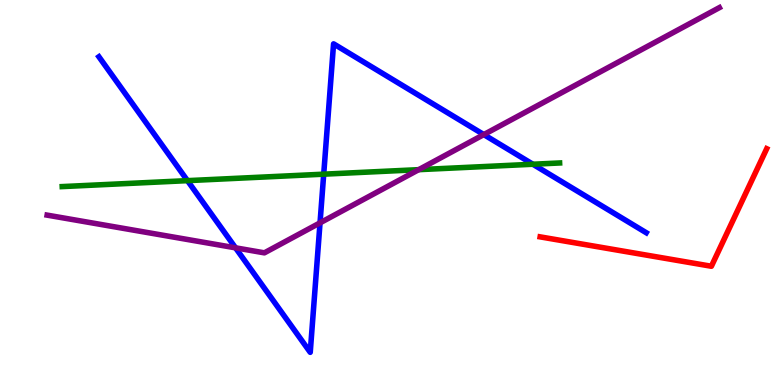[{'lines': ['blue', 'red'], 'intersections': []}, {'lines': ['green', 'red'], 'intersections': []}, {'lines': ['purple', 'red'], 'intersections': []}, {'lines': ['blue', 'green'], 'intersections': [{'x': 2.42, 'y': 5.31}, {'x': 4.18, 'y': 5.48}, {'x': 6.88, 'y': 5.73}]}, {'lines': ['blue', 'purple'], 'intersections': [{'x': 3.04, 'y': 3.56}, {'x': 4.13, 'y': 4.21}, {'x': 6.24, 'y': 6.5}]}, {'lines': ['green', 'purple'], 'intersections': [{'x': 5.4, 'y': 5.59}]}]